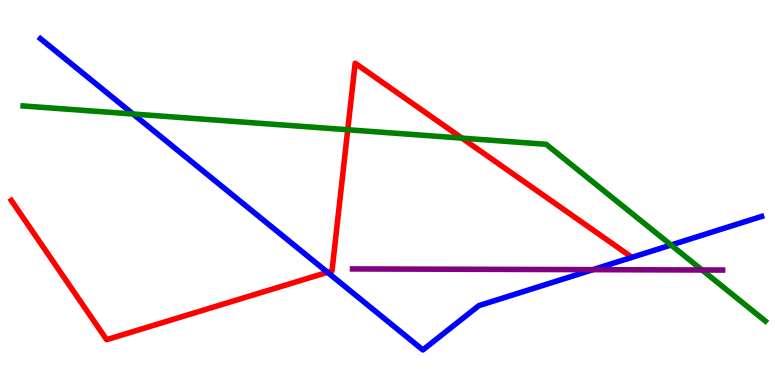[{'lines': ['blue', 'red'], 'intersections': [{'x': 4.23, 'y': 2.93}]}, {'lines': ['green', 'red'], 'intersections': [{'x': 4.49, 'y': 6.63}, {'x': 5.96, 'y': 6.41}]}, {'lines': ['purple', 'red'], 'intersections': []}, {'lines': ['blue', 'green'], 'intersections': [{'x': 1.72, 'y': 7.04}, {'x': 8.66, 'y': 3.64}]}, {'lines': ['blue', 'purple'], 'intersections': [{'x': 7.65, 'y': 3.0}]}, {'lines': ['green', 'purple'], 'intersections': [{'x': 9.06, 'y': 2.99}]}]